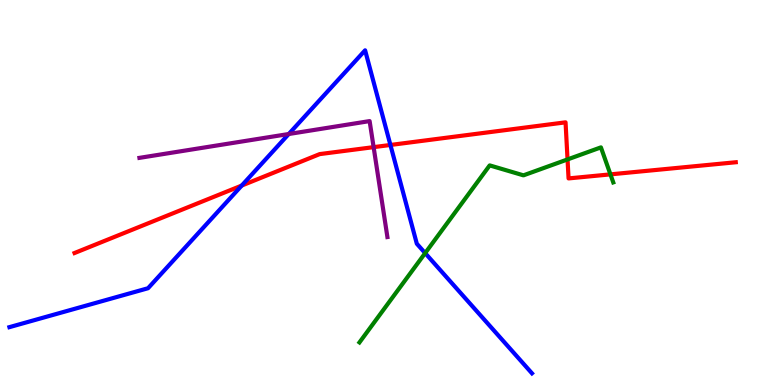[{'lines': ['blue', 'red'], 'intersections': [{'x': 3.12, 'y': 5.18}, {'x': 5.04, 'y': 6.23}]}, {'lines': ['green', 'red'], 'intersections': [{'x': 7.32, 'y': 5.86}, {'x': 7.88, 'y': 5.47}]}, {'lines': ['purple', 'red'], 'intersections': [{'x': 4.82, 'y': 6.18}]}, {'lines': ['blue', 'green'], 'intersections': [{'x': 5.49, 'y': 3.43}]}, {'lines': ['blue', 'purple'], 'intersections': [{'x': 3.73, 'y': 6.52}]}, {'lines': ['green', 'purple'], 'intersections': []}]